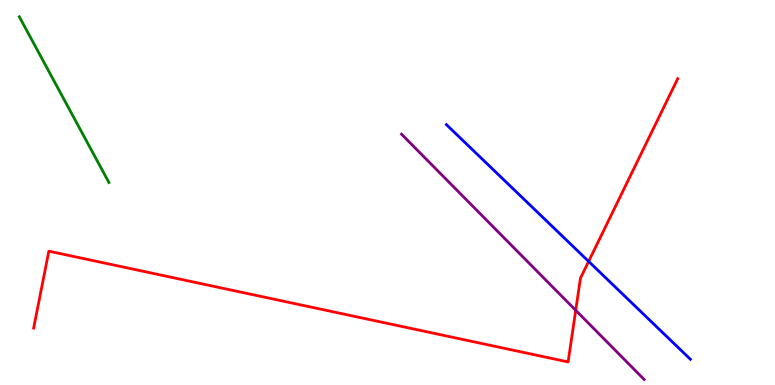[{'lines': ['blue', 'red'], 'intersections': [{'x': 7.6, 'y': 3.21}]}, {'lines': ['green', 'red'], 'intersections': []}, {'lines': ['purple', 'red'], 'intersections': [{'x': 7.43, 'y': 1.94}]}, {'lines': ['blue', 'green'], 'intersections': []}, {'lines': ['blue', 'purple'], 'intersections': []}, {'lines': ['green', 'purple'], 'intersections': []}]